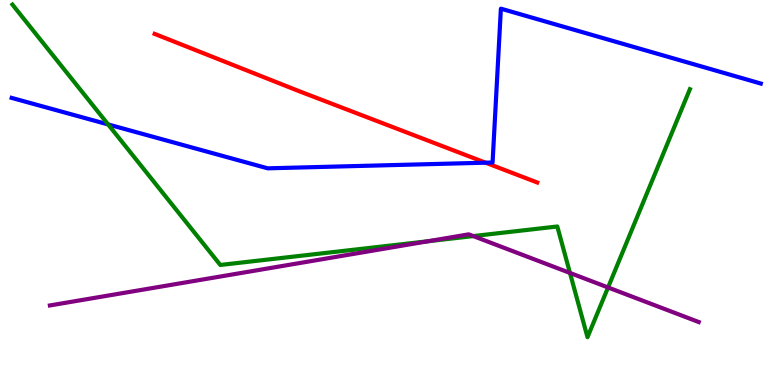[{'lines': ['blue', 'red'], 'intersections': [{'x': 6.27, 'y': 5.77}]}, {'lines': ['green', 'red'], 'intersections': []}, {'lines': ['purple', 'red'], 'intersections': []}, {'lines': ['blue', 'green'], 'intersections': [{'x': 1.4, 'y': 6.77}]}, {'lines': ['blue', 'purple'], 'intersections': []}, {'lines': ['green', 'purple'], 'intersections': [{'x': 5.52, 'y': 3.73}, {'x': 6.11, 'y': 3.87}, {'x': 7.35, 'y': 2.91}, {'x': 7.85, 'y': 2.53}]}]